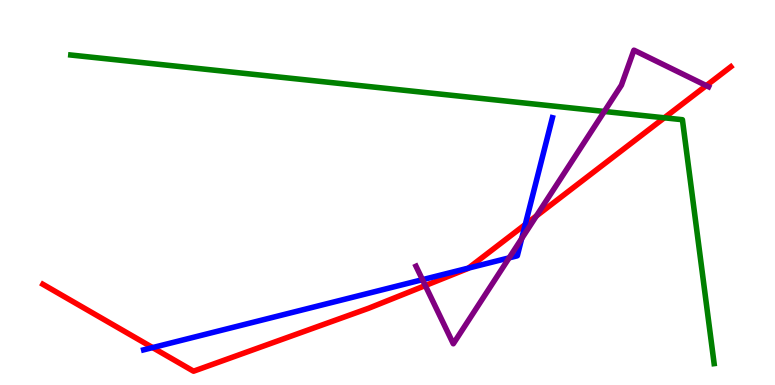[{'lines': ['blue', 'red'], 'intersections': [{'x': 1.97, 'y': 0.972}, {'x': 6.04, 'y': 3.04}, {'x': 6.78, 'y': 4.17}]}, {'lines': ['green', 'red'], 'intersections': [{'x': 8.57, 'y': 6.94}]}, {'lines': ['purple', 'red'], 'intersections': [{'x': 5.49, 'y': 2.58}, {'x': 6.92, 'y': 4.39}, {'x': 9.11, 'y': 7.78}]}, {'lines': ['blue', 'green'], 'intersections': []}, {'lines': ['blue', 'purple'], 'intersections': [{'x': 5.45, 'y': 2.74}, {'x': 6.57, 'y': 3.3}, {'x': 6.73, 'y': 3.8}]}, {'lines': ['green', 'purple'], 'intersections': [{'x': 7.8, 'y': 7.11}]}]